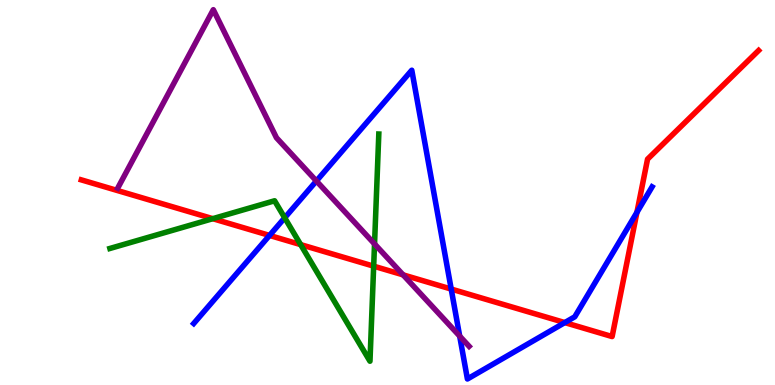[{'lines': ['blue', 'red'], 'intersections': [{'x': 3.48, 'y': 3.88}, {'x': 5.82, 'y': 2.49}, {'x': 7.29, 'y': 1.62}, {'x': 8.22, 'y': 4.48}]}, {'lines': ['green', 'red'], 'intersections': [{'x': 2.75, 'y': 4.32}, {'x': 3.88, 'y': 3.65}, {'x': 4.82, 'y': 3.09}]}, {'lines': ['purple', 'red'], 'intersections': [{'x': 5.2, 'y': 2.86}]}, {'lines': ['blue', 'green'], 'intersections': [{'x': 3.67, 'y': 4.34}]}, {'lines': ['blue', 'purple'], 'intersections': [{'x': 4.08, 'y': 5.3}, {'x': 5.93, 'y': 1.27}]}, {'lines': ['green', 'purple'], 'intersections': [{'x': 4.83, 'y': 3.66}]}]